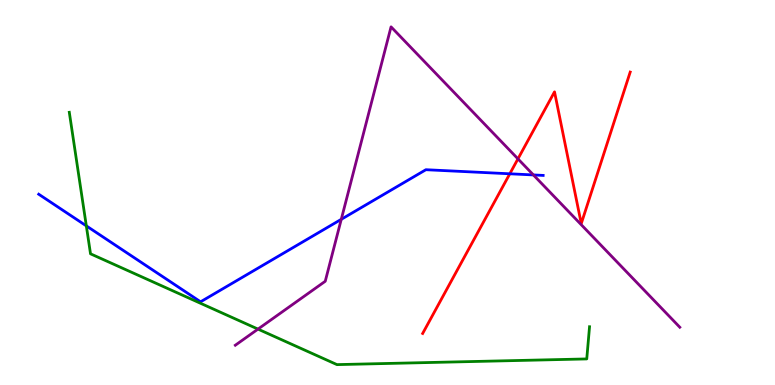[{'lines': ['blue', 'red'], 'intersections': [{'x': 6.58, 'y': 5.49}]}, {'lines': ['green', 'red'], 'intersections': []}, {'lines': ['purple', 'red'], 'intersections': [{'x': 6.68, 'y': 5.87}]}, {'lines': ['blue', 'green'], 'intersections': [{'x': 1.11, 'y': 4.13}]}, {'lines': ['blue', 'purple'], 'intersections': [{'x': 4.4, 'y': 4.3}, {'x': 6.88, 'y': 5.46}]}, {'lines': ['green', 'purple'], 'intersections': [{'x': 3.33, 'y': 1.45}]}]